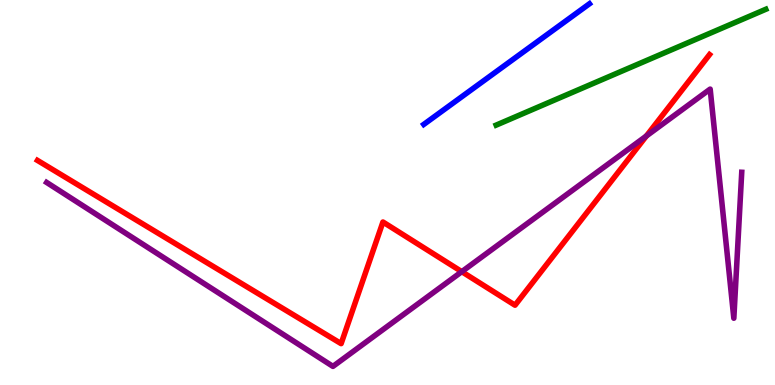[{'lines': ['blue', 'red'], 'intersections': []}, {'lines': ['green', 'red'], 'intersections': []}, {'lines': ['purple', 'red'], 'intersections': [{'x': 5.96, 'y': 2.94}, {'x': 8.34, 'y': 6.47}]}, {'lines': ['blue', 'green'], 'intersections': []}, {'lines': ['blue', 'purple'], 'intersections': []}, {'lines': ['green', 'purple'], 'intersections': []}]